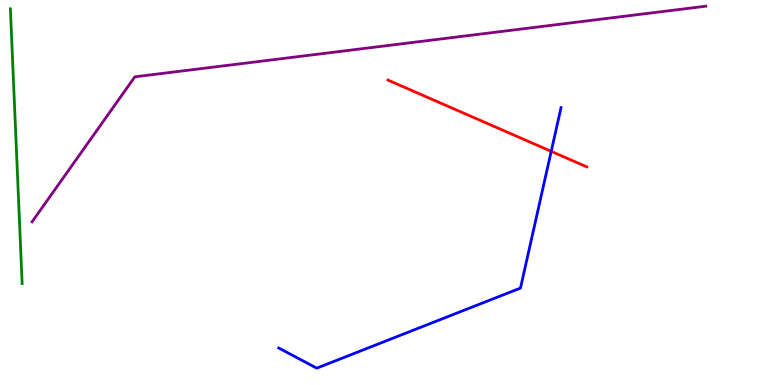[{'lines': ['blue', 'red'], 'intersections': [{'x': 7.11, 'y': 6.07}]}, {'lines': ['green', 'red'], 'intersections': []}, {'lines': ['purple', 'red'], 'intersections': []}, {'lines': ['blue', 'green'], 'intersections': []}, {'lines': ['blue', 'purple'], 'intersections': []}, {'lines': ['green', 'purple'], 'intersections': []}]